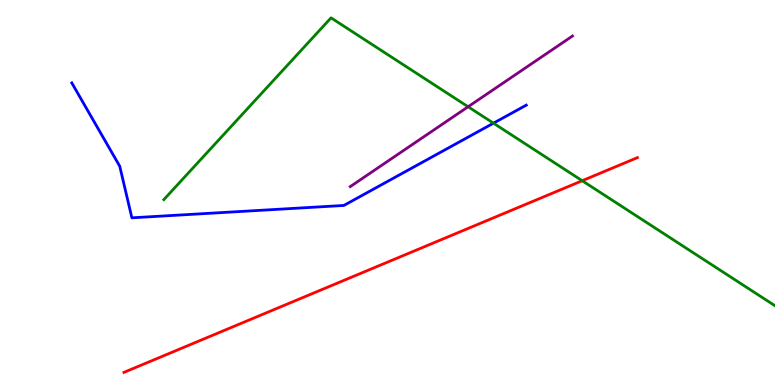[{'lines': ['blue', 'red'], 'intersections': []}, {'lines': ['green', 'red'], 'intersections': [{'x': 7.51, 'y': 5.31}]}, {'lines': ['purple', 'red'], 'intersections': []}, {'lines': ['blue', 'green'], 'intersections': [{'x': 6.37, 'y': 6.8}]}, {'lines': ['blue', 'purple'], 'intersections': []}, {'lines': ['green', 'purple'], 'intersections': [{'x': 6.04, 'y': 7.23}]}]